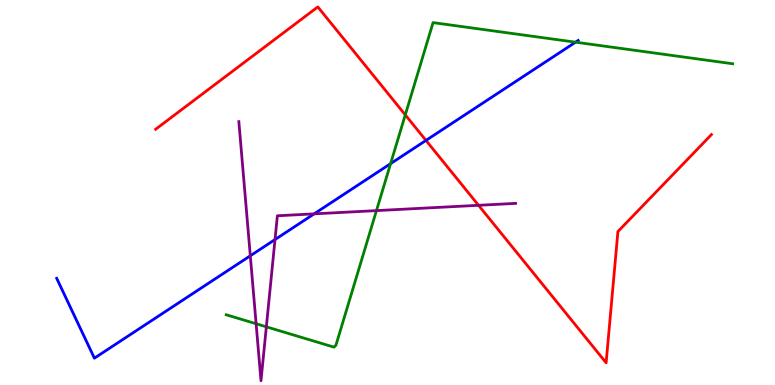[{'lines': ['blue', 'red'], 'intersections': [{'x': 5.5, 'y': 6.35}]}, {'lines': ['green', 'red'], 'intersections': [{'x': 5.23, 'y': 7.02}]}, {'lines': ['purple', 'red'], 'intersections': [{'x': 6.17, 'y': 4.67}]}, {'lines': ['blue', 'green'], 'intersections': [{'x': 5.04, 'y': 5.75}, {'x': 7.43, 'y': 8.9}]}, {'lines': ['blue', 'purple'], 'intersections': [{'x': 3.23, 'y': 3.36}, {'x': 3.55, 'y': 3.78}, {'x': 4.05, 'y': 4.45}]}, {'lines': ['green', 'purple'], 'intersections': [{'x': 3.3, 'y': 1.59}, {'x': 3.44, 'y': 1.51}, {'x': 4.86, 'y': 4.53}]}]